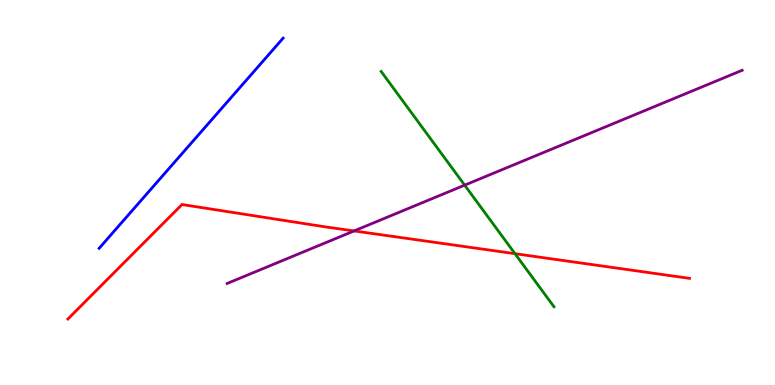[{'lines': ['blue', 'red'], 'intersections': []}, {'lines': ['green', 'red'], 'intersections': [{'x': 6.65, 'y': 3.41}]}, {'lines': ['purple', 'red'], 'intersections': [{'x': 4.57, 'y': 4.0}]}, {'lines': ['blue', 'green'], 'intersections': []}, {'lines': ['blue', 'purple'], 'intersections': []}, {'lines': ['green', 'purple'], 'intersections': [{'x': 6.0, 'y': 5.19}]}]